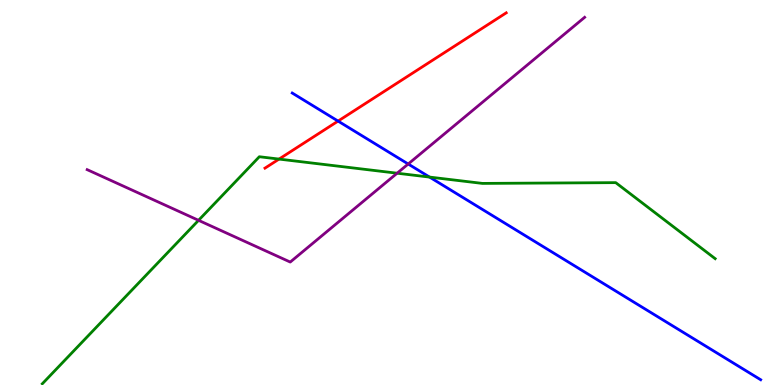[{'lines': ['blue', 'red'], 'intersections': [{'x': 4.36, 'y': 6.85}]}, {'lines': ['green', 'red'], 'intersections': [{'x': 3.6, 'y': 5.87}]}, {'lines': ['purple', 'red'], 'intersections': []}, {'lines': ['blue', 'green'], 'intersections': [{'x': 5.54, 'y': 5.4}]}, {'lines': ['blue', 'purple'], 'intersections': [{'x': 5.27, 'y': 5.74}]}, {'lines': ['green', 'purple'], 'intersections': [{'x': 2.56, 'y': 4.28}, {'x': 5.12, 'y': 5.5}]}]